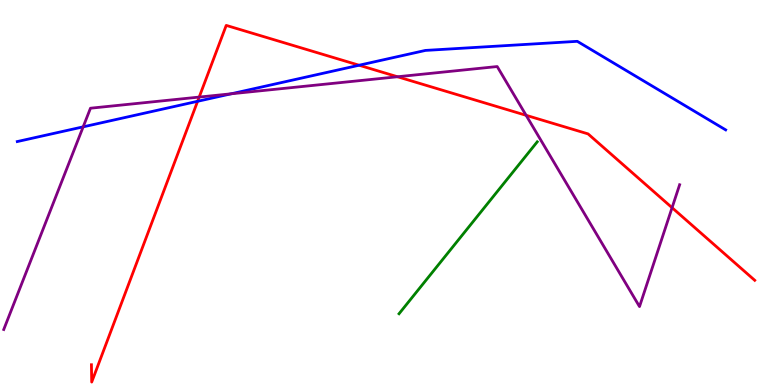[{'lines': ['blue', 'red'], 'intersections': [{'x': 2.55, 'y': 7.37}, {'x': 4.63, 'y': 8.31}]}, {'lines': ['green', 'red'], 'intersections': []}, {'lines': ['purple', 'red'], 'intersections': [{'x': 2.57, 'y': 7.48}, {'x': 5.13, 'y': 8.01}, {'x': 6.79, 'y': 7.0}, {'x': 8.67, 'y': 4.61}]}, {'lines': ['blue', 'green'], 'intersections': []}, {'lines': ['blue', 'purple'], 'intersections': [{'x': 1.07, 'y': 6.71}, {'x': 2.98, 'y': 7.56}]}, {'lines': ['green', 'purple'], 'intersections': []}]